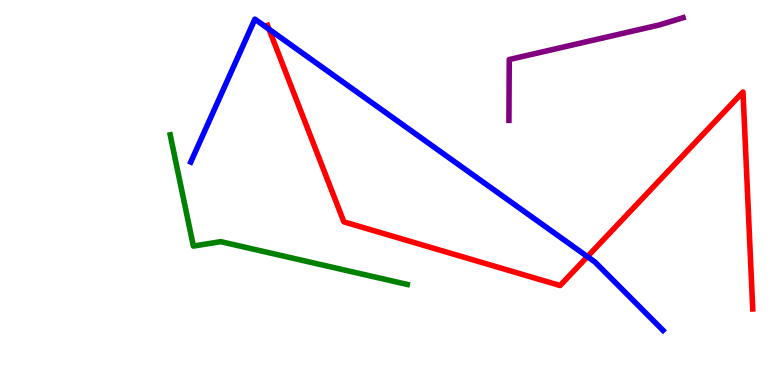[{'lines': ['blue', 'red'], 'intersections': [{'x': 3.47, 'y': 9.24}, {'x': 7.58, 'y': 3.33}]}, {'lines': ['green', 'red'], 'intersections': []}, {'lines': ['purple', 'red'], 'intersections': []}, {'lines': ['blue', 'green'], 'intersections': []}, {'lines': ['blue', 'purple'], 'intersections': []}, {'lines': ['green', 'purple'], 'intersections': []}]